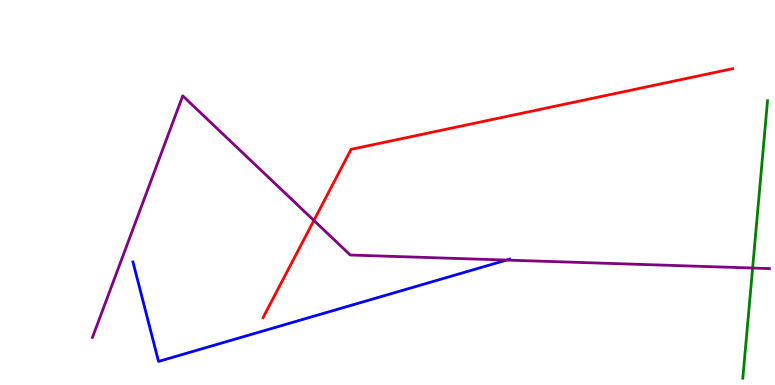[{'lines': ['blue', 'red'], 'intersections': []}, {'lines': ['green', 'red'], 'intersections': []}, {'lines': ['purple', 'red'], 'intersections': [{'x': 4.05, 'y': 4.27}]}, {'lines': ['blue', 'green'], 'intersections': []}, {'lines': ['blue', 'purple'], 'intersections': [{'x': 6.54, 'y': 3.24}]}, {'lines': ['green', 'purple'], 'intersections': [{'x': 9.71, 'y': 3.04}]}]